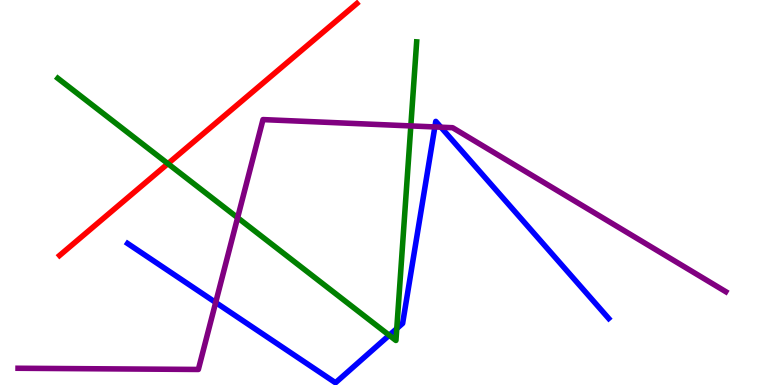[{'lines': ['blue', 'red'], 'intersections': []}, {'lines': ['green', 'red'], 'intersections': [{'x': 2.17, 'y': 5.75}]}, {'lines': ['purple', 'red'], 'intersections': []}, {'lines': ['blue', 'green'], 'intersections': [{'x': 5.02, 'y': 1.29}, {'x': 5.12, 'y': 1.47}]}, {'lines': ['blue', 'purple'], 'intersections': [{'x': 2.78, 'y': 2.14}, {'x': 5.61, 'y': 6.7}, {'x': 5.69, 'y': 6.7}]}, {'lines': ['green', 'purple'], 'intersections': [{'x': 3.07, 'y': 4.35}, {'x': 5.3, 'y': 6.73}]}]